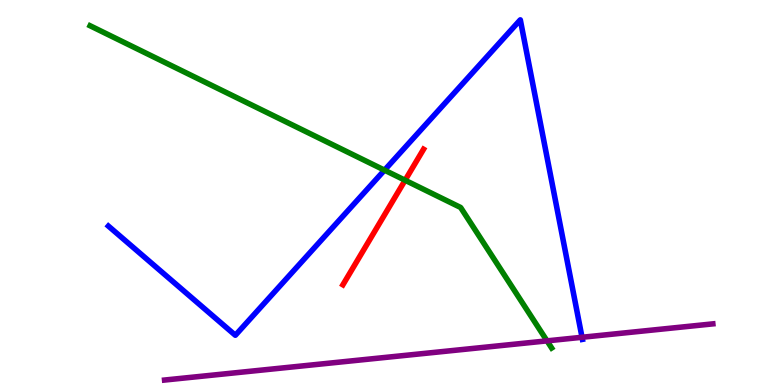[{'lines': ['blue', 'red'], 'intersections': []}, {'lines': ['green', 'red'], 'intersections': [{'x': 5.23, 'y': 5.32}]}, {'lines': ['purple', 'red'], 'intersections': []}, {'lines': ['blue', 'green'], 'intersections': [{'x': 4.96, 'y': 5.58}]}, {'lines': ['blue', 'purple'], 'intersections': [{'x': 7.51, 'y': 1.24}]}, {'lines': ['green', 'purple'], 'intersections': [{'x': 7.06, 'y': 1.15}]}]